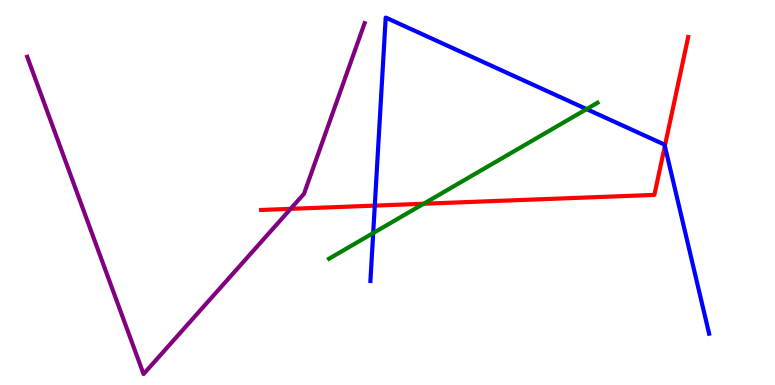[{'lines': ['blue', 'red'], 'intersections': [{'x': 4.84, 'y': 4.66}, {'x': 8.58, 'y': 6.21}]}, {'lines': ['green', 'red'], 'intersections': [{'x': 5.47, 'y': 4.71}]}, {'lines': ['purple', 'red'], 'intersections': [{'x': 3.75, 'y': 4.58}]}, {'lines': ['blue', 'green'], 'intersections': [{'x': 4.82, 'y': 3.95}, {'x': 7.57, 'y': 7.17}]}, {'lines': ['blue', 'purple'], 'intersections': []}, {'lines': ['green', 'purple'], 'intersections': []}]